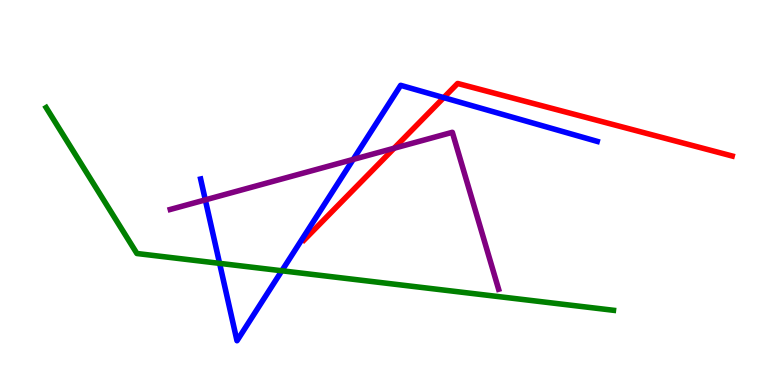[{'lines': ['blue', 'red'], 'intersections': [{'x': 5.73, 'y': 7.46}]}, {'lines': ['green', 'red'], 'intersections': []}, {'lines': ['purple', 'red'], 'intersections': [{'x': 5.09, 'y': 6.15}]}, {'lines': ['blue', 'green'], 'intersections': [{'x': 2.83, 'y': 3.16}, {'x': 3.64, 'y': 2.97}]}, {'lines': ['blue', 'purple'], 'intersections': [{'x': 2.65, 'y': 4.81}, {'x': 4.56, 'y': 5.86}]}, {'lines': ['green', 'purple'], 'intersections': []}]